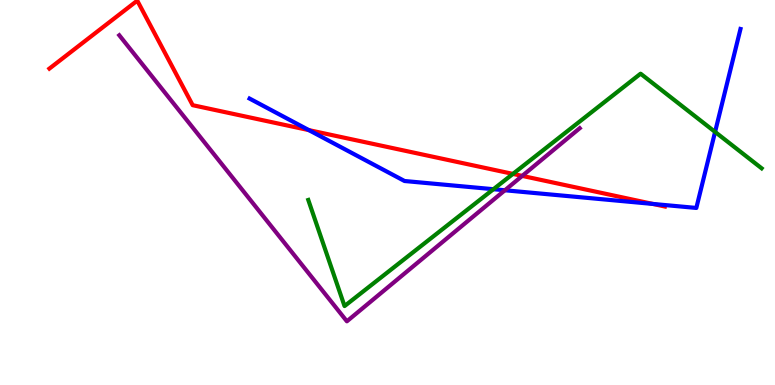[{'lines': ['blue', 'red'], 'intersections': [{'x': 3.99, 'y': 6.62}, {'x': 8.42, 'y': 4.7}]}, {'lines': ['green', 'red'], 'intersections': [{'x': 6.62, 'y': 5.48}]}, {'lines': ['purple', 'red'], 'intersections': [{'x': 6.74, 'y': 5.43}]}, {'lines': ['blue', 'green'], 'intersections': [{'x': 6.37, 'y': 5.09}, {'x': 9.23, 'y': 6.57}]}, {'lines': ['blue', 'purple'], 'intersections': [{'x': 6.51, 'y': 5.06}]}, {'lines': ['green', 'purple'], 'intersections': []}]